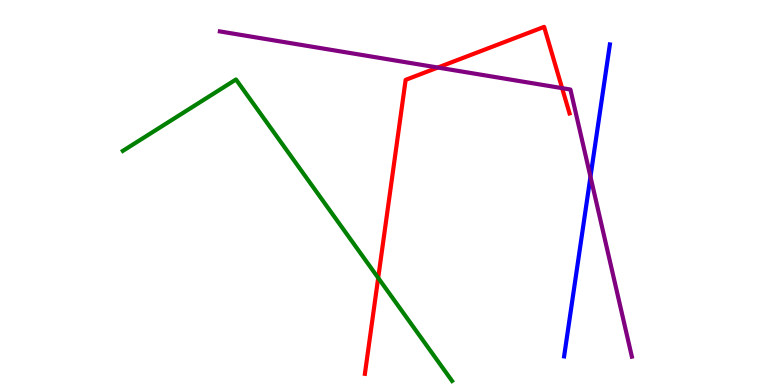[{'lines': ['blue', 'red'], 'intersections': []}, {'lines': ['green', 'red'], 'intersections': [{'x': 4.88, 'y': 2.78}]}, {'lines': ['purple', 'red'], 'intersections': [{'x': 5.65, 'y': 8.25}, {'x': 7.25, 'y': 7.71}]}, {'lines': ['blue', 'green'], 'intersections': []}, {'lines': ['blue', 'purple'], 'intersections': [{'x': 7.62, 'y': 5.41}]}, {'lines': ['green', 'purple'], 'intersections': []}]